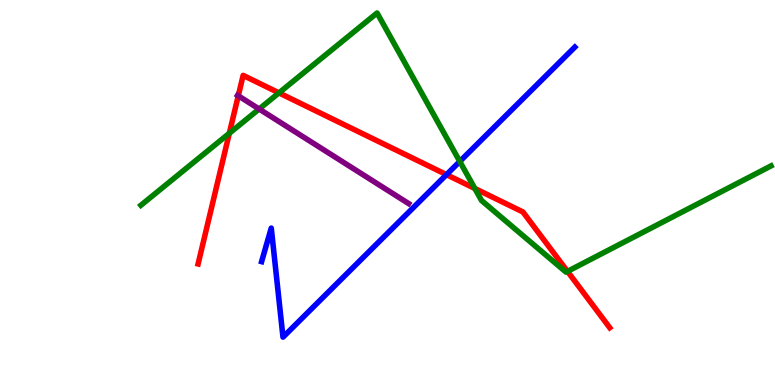[{'lines': ['blue', 'red'], 'intersections': [{'x': 5.76, 'y': 5.46}]}, {'lines': ['green', 'red'], 'intersections': [{'x': 2.96, 'y': 6.54}, {'x': 3.6, 'y': 7.59}, {'x': 6.13, 'y': 5.1}, {'x': 7.32, 'y': 2.95}]}, {'lines': ['purple', 'red'], 'intersections': [{'x': 3.07, 'y': 7.51}]}, {'lines': ['blue', 'green'], 'intersections': [{'x': 5.93, 'y': 5.81}]}, {'lines': ['blue', 'purple'], 'intersections': []}, {'lines': ['green', 'purple'], 'intersections': [{'x': 3.34, 'y': 7.17}]}]